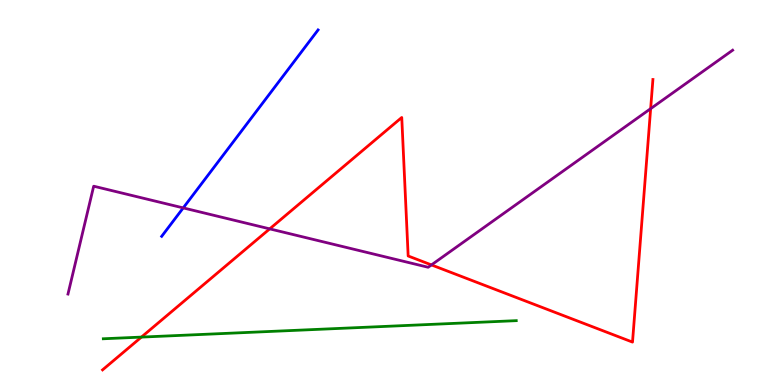[{'lines': ['blue', 'red'], 'intersections': []}, {'lines': ['green', 'red'], 'intersections': [{'x': 1.82, 'y': 1.24}]}, {'lines': ['purple', 'red'], 'intersections': [{'x': 3.48, 'y': 4.06}, {'x': 5.57, 'y': 3.12}, {'x': 8.4, 'y': 7.18}]}, {'lines': ['blue', 'green'], 'intersections': []}, {'lines': ['blue', 'purple'], 'intersections': [{'x': 2.36, 'y': 4.6}]}, {'lines': ['green', 'purple'], 'intersections': []}]